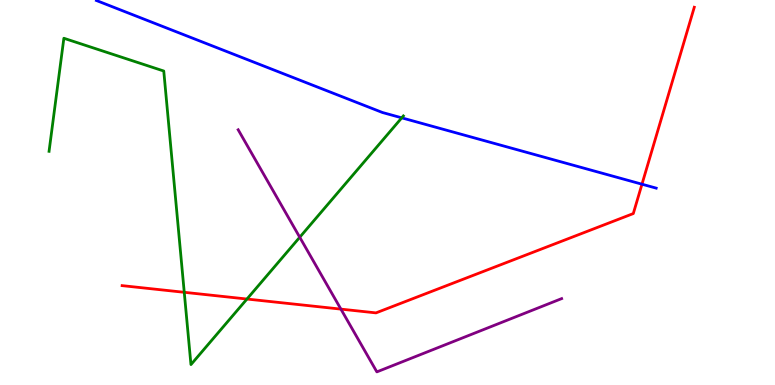[{'lines': ['blue', 'red'], 'intersections': [{'x': 8.28, 'y': 5.22}]}, {'lines': ['green', 'red'], 'intersections': [{'x': 2.38, 'y': 2.41}, {'x': 3.19, 'y': 2.23}]}, {'lines': ['purple', 'red'], 'intersections': [{'x': 4.4, 'y': 1.97}]}, {'lines': ['blue', 'green'], 'intersections': [{'x': 5.18, 'y': 6.94}]}, {'lines': ['blue', 'purple'], 'intersections': []}, {'lines': ['green', 'purple'], 'intersections': [{'x': 3.87, 'y': 3.84}]}]